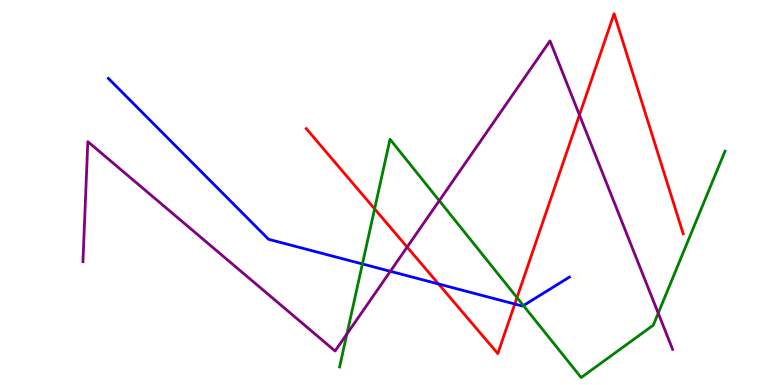[{'lines': ['blue', 'red'], 'intersections': [{'x': 5.66, 'y': 2.62}, {'x': 6.64, 'y': 2.1}]}, {'lines': ['green', 'red'], 'intersections': [{'x': 4.83, 'y': 4.57}, {'x': 6.67, 'y': 2.27}]}, {'lines': ['purple', 'red'], 'intersections': [{'x': 5.25, 'y': 3.58}, {'x': 7.48, 'y': 7.01}]}, {'lines': ['blue', 'green'], 'intersections': [{'x': 4.68, 'y': 3.14}, {'x': 6.75, 'y': 2.06}]}, {'lines': ['blue', 'purple'], 'intersections': [{'x': 5.04, 'y': 2.95}]}, {'lines': ['green', 'purple'], 'intersections': [{'x': 4.48, 'y': 1.32}, {'x': 5.67, 'y': 4.79}, {'x': 8.49, 'y': 1.87}]}]